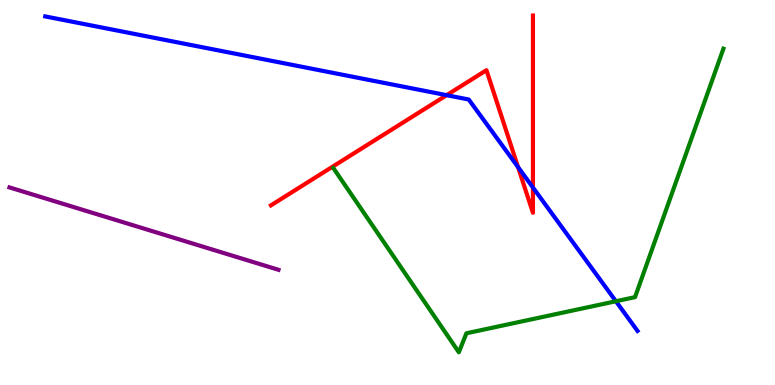[{'lines': ['blue', 'red'], 'intersections': [{'x': 5.76, 'y': 7.53}, {'x': 6.68, 'y': 5.66}, {'x': 6.88, 'y': 5.13}]}, {'lines': ['green', 'red'], 'intersections': []}, {'lines': ['purple', 'red'], 'intersections': []}, {'lines': ['blue', 'green'], 'intersections': [{'x': 7.95, 'y': 2.18}]}, {'lines': ['blue', 'purple'], 'intersections': []}, {'lines': ['green', 'purple'], 'intersections': []}]